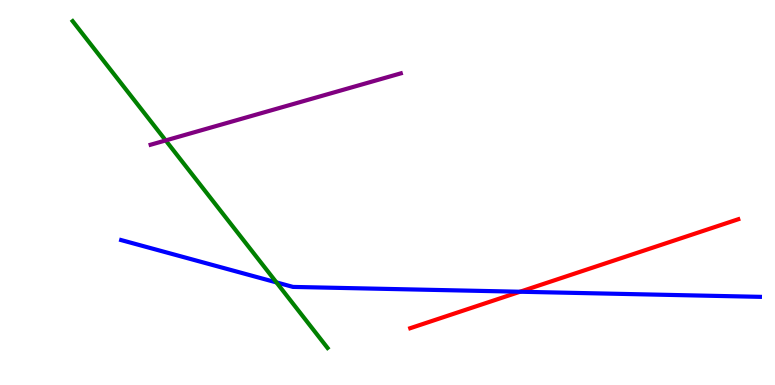[{'lines': ['blue', 'red'], 'intersections': [{'x': 6.71, 'y': 2.42}]}, {'lines': ['green', 'red'], 'intersections': []}, {'lines': ['purple', 'red'], 'intersections': []}, {'lines': ['blue', 'green'], 'intersections': [{'x': 3.57, 'y': 2.66}]}, {'lines': ['blue', 'purple'], 'intersections': []}, {'lines': ['green', 'purple'], 'intersections': [{'x': 2.14, 'y': 6.35}]}]